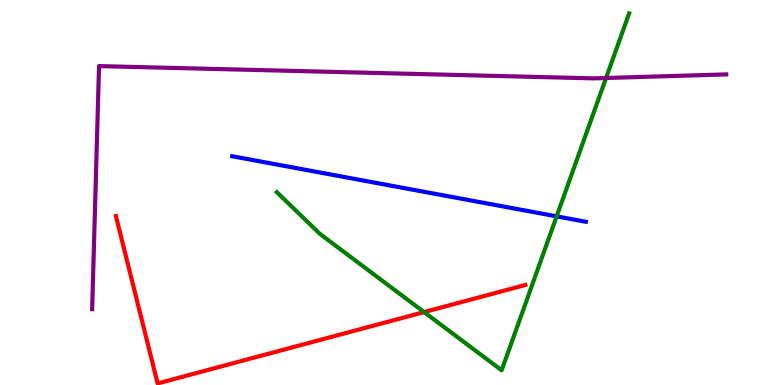[{'lines': ['blue', 'red'], 'intersections': []}, {'lines': ['green', 'red'], 'intersections': [{'x': 5.47, 'y': 1.89}]}, {'lines': ['purple', 'red'], 'intersections': []}, {'lines': ['blue', 'green'], 'intersections': [{'x': 7.18, 'y': 4.38}]}, {'lines': ['blue', 'purple'], 'intersections': []}, {'lines': ['green', 'purple'], 'intersections': [{'x': 7.82, 'y': 7.97}]}]